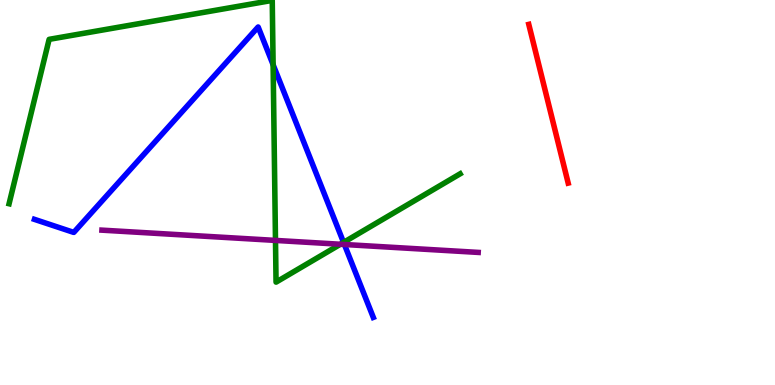[{'lines': ['blue', 'red'], 'intersections': []}, {'lines': ['green', 'red'], 'intersections': []}, {'lines': ['purple', 'red'], 'intersections': []}, {'lines': ['blue', 'green'], 'intersections': [{'x': 3.52, 'y': 8.32}, {'x': 4.43, 'y': 3.7}]}, {'lines': ['blue', 'purple'], 'intersections': [{'x': 4.44, 'y': 3.65}]}, {'lines': ['green', 'purple'], 'intersections': [{'x': 3.55, 'y': 3.76}, {'x': 4.39, 'y': 3.66}]}]